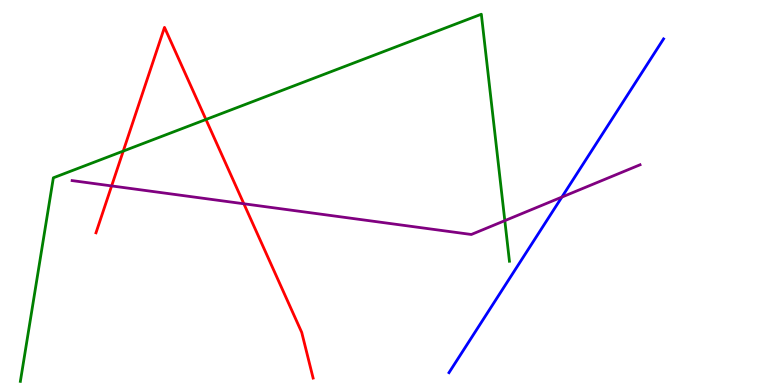[{'lines': ['blue', 'red'], 'intersections': []}, {'lines': ['green', 'red'], 'intersections': [{'x': 1.59, 'y': 6.08}, {'x': 2.66, 'y': 6.9}]}, {'lines': ['purple', 'red'], 'intersections': [{'x': 1.44, 'y': 5.17}, {'x': 3.15, 'y': 4.71}]}, {'lines': ['blue', 'green'], 'intersections': []}, {'lines': ['blue', 'purple'], 'intersections': [{'x': 7.25, 'y': 4.88}]}, {'lines': ['green', 'purple'], 'intersections': [{'x': 6.51, 'y': 4.27}]}]